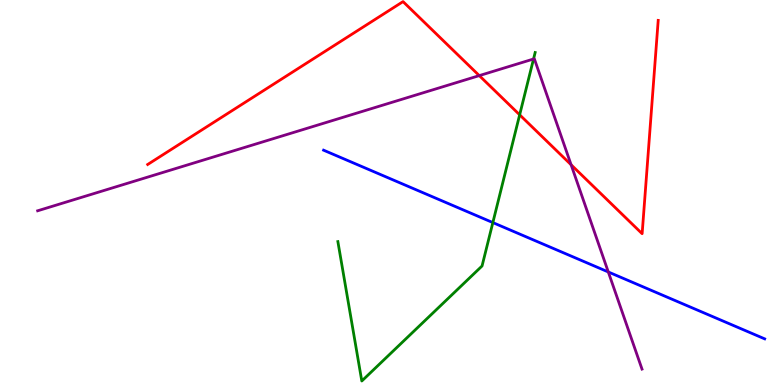[{'lines': ['blue', 'red'], 'intersections': []}, {'lines': ['green', 'red'], 'intersections': [{'x': 6.71, 'y': 7.02}]}, {'lines': ['purple', 'red'], 'intersections': [{'x': 6.18, 'y': 8.04}, {'x': 7.37, 'y': 5.72}]}, {'lines': ['blue', 'green'], 'intersections': [{'x': 6.36, 'y': 4.22}]}, {'lines': ['blue', 'purple'], 'intersections': [{'x': 7.85, 'y': 2.94}]}, {'lines': ['green', 'purple'], 'intersections': [{'x': 6.88, 'y': 8.47}]}]